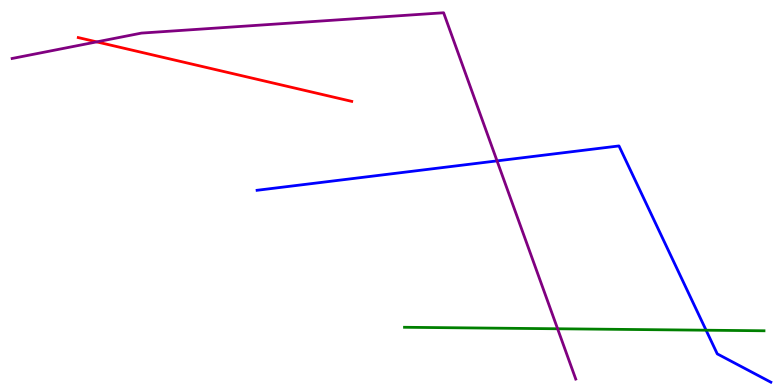[{'lines': ['blue', 'red'], 'intersections': []}, {'lines': ['green', 'red'], 'intersections': []}, {'lines': ['purple', 'red'], 'intersections': [{'x': 1.25, 'y': 8.91}]}, {'lines': ['blue', 'green'], 'intersections': [{'x': 9.11, 'y': 1.42}]}, {'lines': ['blue', 'purple'], 'intersections': [{'x': 6.41, 'y': 5.82}]}, {'lines': ['green', 'purple'], 'intersections': [{'x': 7.19, 'y': 1.46}]}]